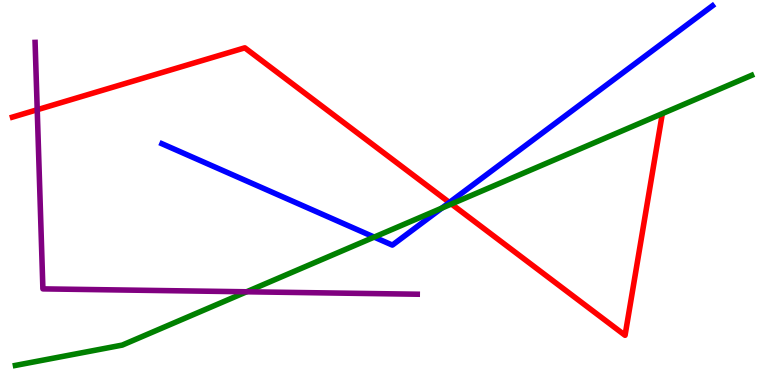[{'lines': ['blue', 'red'], 'intersections': [{'x': 5.8, 'y': 4.74}]}, {'lines': ['green', 'red'], 'intersections': [{'x': 5.82, 'y': 4.7}]}, {'lines': ['purple', 'red'], 'intersections': [{'x': 0.48, 'y': 7.15}]}, {'lines': ['blue', 'green'], 'intersections': [{'x': 4.83, 'y': 3.84}, {'x': 5.7, 'y': 4.59}]}, {'lines': ['blue', 'purple'], 'intersections': []}, {'lines': ['green', 'purple'], 'intersections': [{'x': 3.18, 'y': 2.42}]}]